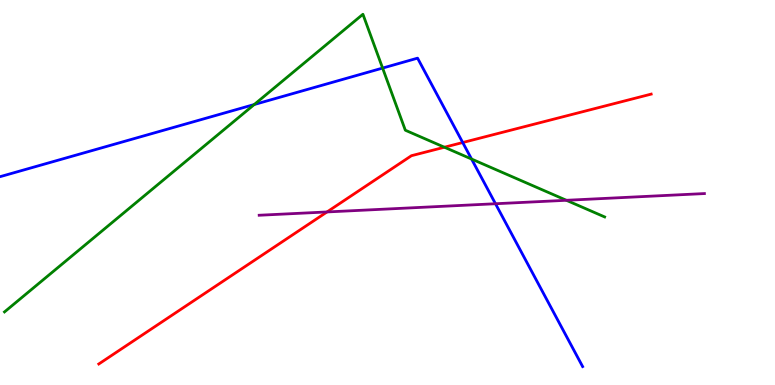[{'lines': ['blue', 'red'], 'intersections': [{'x': 5.97, 'y': 6.3}]}, {'lines': ['green', 'red'], 'intersections': [{'x': 5.73, 'y': 6.18}]}, {'lines': ['purple', 'red'], 'intersections': [{'x': 4.22, 'y': 4.49}]}, {'lines': ['blue', 'green'], 'intersections': [{'x': 3.28, 'y': 7.29}, {'x': 4.94, 'y': 8.23}, {'x': 6.08, 'y': 5.87}]}, {'lines': ['blue', 'purple'], 'intersections': [{'x': 6.39, 'y': 4.71}]}, {'lines': ['green', 'purple'], 'intersections': [{'x': 7.31, 'y': 4.8}]}]